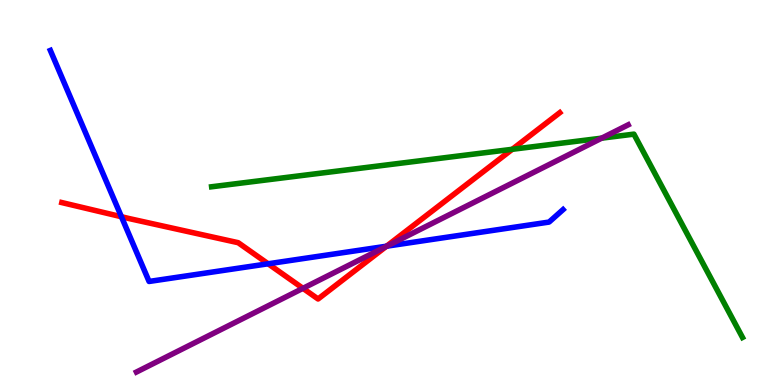[{'lines': ['blue', 'red'], 'intersections': [{'x': 1.57, 'y': 4.37}, {'x': 3.46, 'y': 3.15}, {'x': 4.99, 'y': 3.61}]}, {'lines': ['green', 'red'], 'intersections': [{'x': 6.61, 'y': 6.12}]}, {'lines': ['purple', 'red'], 'intersections': [{'x': 3.91, 'y': 2.51}, {'x': 4.98, 'y': 3.6}]}, {'lines': ['blue', 'green'], 'intersections': []}, {'lines': ['blue', 'purple'], 'intersections': [{'x': 4.99, 'y': 3.61}]}, {'lines': ['green', 'purple'], 'intersections': [{'x': 7.76, 'y': 6.41}]}]